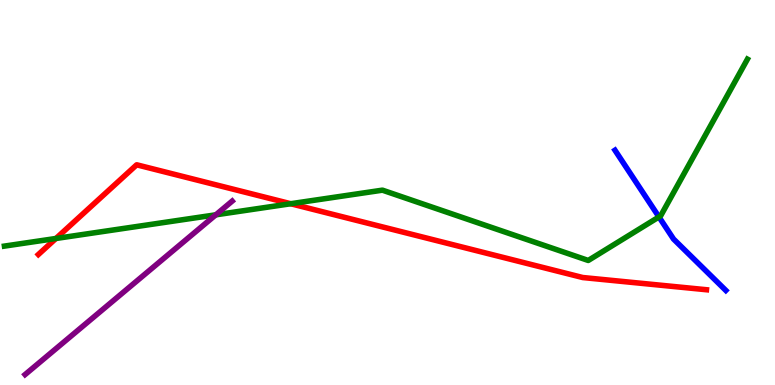[{'lines': ['blue', 'red'], 'intersections': []}, {'lines': ['green', 'red'], 'intersections': [{'x': 0.722, 'y': 3.81}, {'x': 3.75, 'y': 4.71}]}, {'lines': ['purple', 'red'], 'intersections': []}, {'lines': ['blue', 'green'], 'intersections': [{'x': 8.5, 'y': 4.37}]}, {'lines': ['blue', 'purple'], 'intersections': []}, {'lines': ['green', 'purple'], 'intersections': [{'x': 2.78, 'y': 4.42}]}]